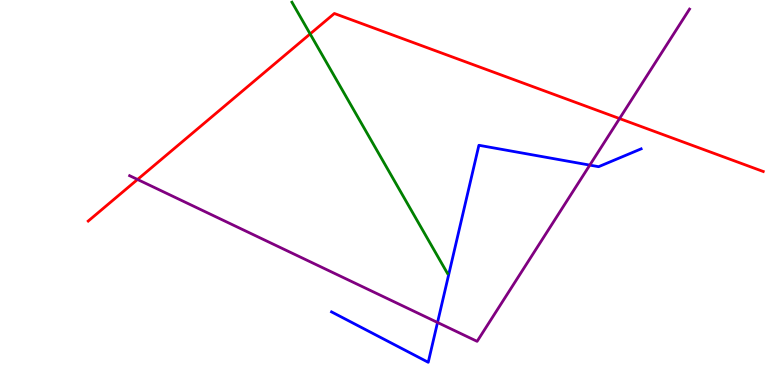[{'lines': ['blue', 'red'], 'intersections': []}, {'lines': ['green', 'red'], 'intersections': [{'x': 4.0, 'y': 9.12}]}, {'lines': ['purple', 'red'], 'intersections': [{'x': 1.77, 'y': 5.34}, {'x': 7.99, 'y': 6.92}]}, {'lines': ['blue', 'green'], 'intersections': []}, {'lines': ['blue', 'purple'], 'intersections': [{'x': 5.65, 'y': 1.62}, {'x': 7.61, 'y': 5.71}]}, {'lines': ['green', 'purple'], 'intersections': []}]